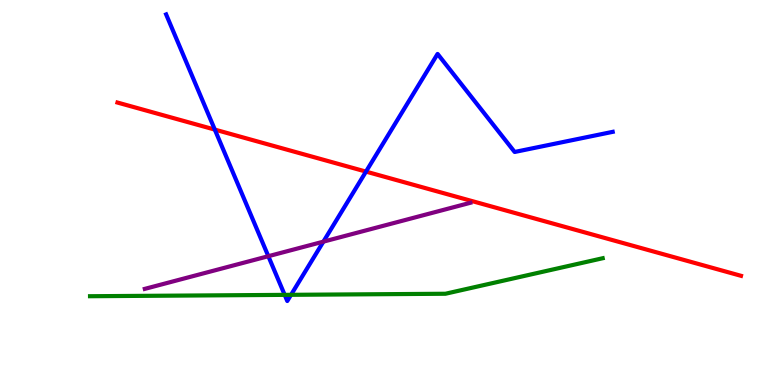[{'lines': ['blue', 'red'], 'intersections': [{'x': 2.77, 'y': 6.63}, {'x': 4.72, 'y': 5.54}]}, {'lines': ['green', 'red'], 'intersections': []}, {'lines': ['purple', 'red'], 'intersections': []}, {'lines': ['blue', 'green'], 'intersections': [{'x': 3.67, 'y': 2.34}, {'x': 3.76, 'y': 2.34}]}, {'lines': ['blue', 'purple'], 'intersections': [{'x': 3.46, 'y': 3.35}, {'x': 4.17, 'y': 3.72}]}, {'lines': ['green', 'purple'], 'intersections': []}]